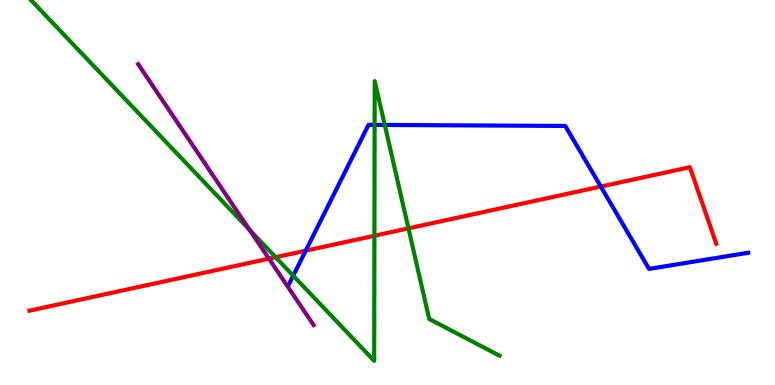[{'lines': ['blue', 'red'], 'intersections': [{'x': 3.94, 'y': 3.49}, {'x': 7.75, 'y': 5.15}]}, {'lines': ['green', 'red'], 'intersections': [{'x': 3.56, 'y': 3.32}, {'x': 4.83, 'y': 3.88}, {'x': 5.27, 'y': 4.07}]}, {'lines': ['purple', 'red'], 'intersections': [{'x': 3.47, 'y': 3.28}]}, {'lines': ['blue', 'green'], 'intersections': [{'x': 3.78, 'y': 2.84}, {'x': 4.83, 'y': 6.76}, {'x': 4.96, 'y': 6.75}]}, {'lines': ['blue', 'purple'], 'intersections': []}, {'lines': ['green', 'purple'], 'intersections': [{'x': 3.22, 'y': 4.03}]}]